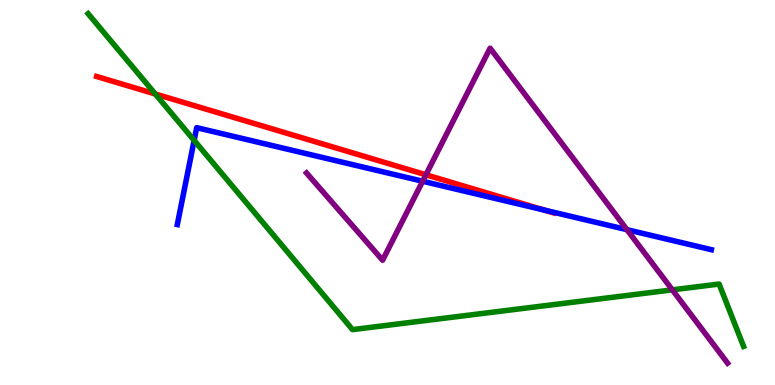[{'lines': ['blue', 'red'], 'intersections': [{'x': 7.02, 'y': 4.55}]}, {'lines': ['green', 'red'], 'intersections': [{'x': 2.0, 'y': 7.56}]}, {'lines': ['purple', 'red'], 'intersections': [{'x': 5.5, 'y': 5.46}]}, {'lines': ['blue', 'green'], 'intersections': [{'x': 2.51, 'y': 6.35}]}, {'lines': ['blue', 'purple'], 'intersections': [{'x': 5.45, 'y': 5.29}, {'x': 8.09, 'y': 4.03}]}, {'lines': ['green', 'purple'], 'intersections': [{'x': 8.68, 'y': 2.47}]}]